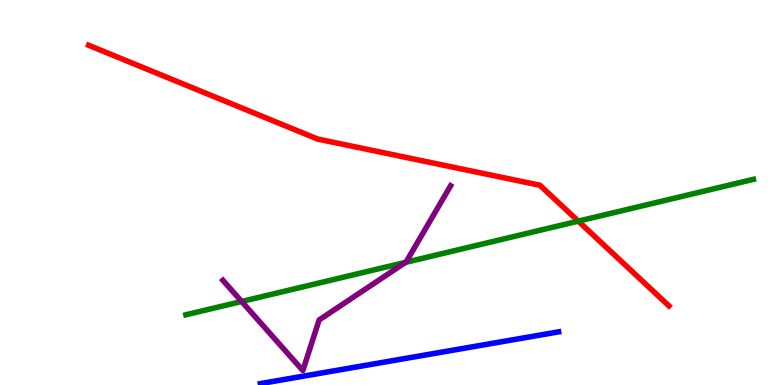[{'lines': ['blue', 'red'], 'intersections': []}, {'lines': ['green', 'red'], 'intersections': [{'x': 7.46, 'y': 4.26}]}, {'lines': ['purple', 'red'], 'intersections': []}, {'lines': ['blue', 'green'], 'intersections': []}, {'lines': ['blue', 'purple'], 'intersections': []}, {'lines': ['green', 'purple'], 'intersections': [{'x': 3.12, 'y': 2.17}, {'x': 5.23, 'y': 3.19}]}]